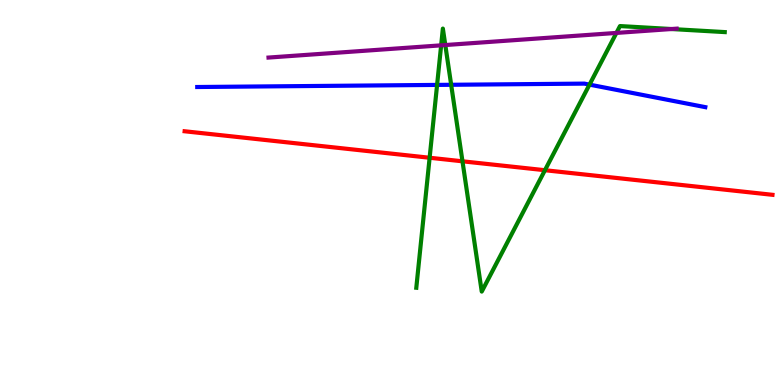[{'lines': ['blue', 'red'], 'intersections': []}, {'lines': ['green', 'red'], 'intersections': [{'x': 5.54, 'y': 5.9}, {'x': 5.97, 'y': 5.81}, {'x': 7.03, 'y': 5.58}]}, {'lines': ['purple', 'red'], 'intersections': []}, {'lines': ['blue', 'green'], 'intersections': [{'x': 5.64, 'y': 7.79}, {'x': 5.82, 'y': 7.8}, {'x': 7.61, 'y': 7.8}]}, {'lines': ['blue', 'purple'], 'intersections': []}, {'lines': ['green', 'purple'], 'intersections': [{'x': 5.69, 'y': 8.82}, {'x': 5.75, 'y': 8.83}, {'x': 7.95, 'y': 9.14}, {'x': 8.66, 'y': 9.25}]}]